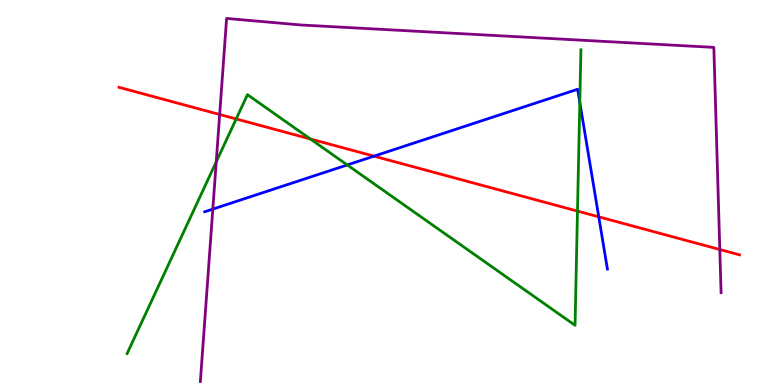[{'lines': ['blue', 'red'], 'intersections': [{'x': 4.83, 'y': 5.94}, {'x': 7.73, 'y': 4.37}]}, {'lines': ['green', 'red'], 'intersections': [{'x': 3.05, 'y': 6.91}, {'x': 4.0, 'y': 6.39}, {'x': 7.45, 'y': 4.52}]}, {'lines': ['purple', 'red'], 'intersections': [{'x': 2.83, 'y': 7.03}, {'x': 9.29, 'y': 3.52}]}, {'lines': ['blue', 'green'], 'intersections': [{'x': 4.48, 'y': 5.72}, {'x': 7.48, 'y': 7.34}]}, {'lines': ['blue', 'purple'], 'intersections': [{'x': 2.75, 'y': 4.57}]}, {'lines': ['green', 'purple'], 'intersections': [{'x': 2.79, 'y': 5.8}]}]